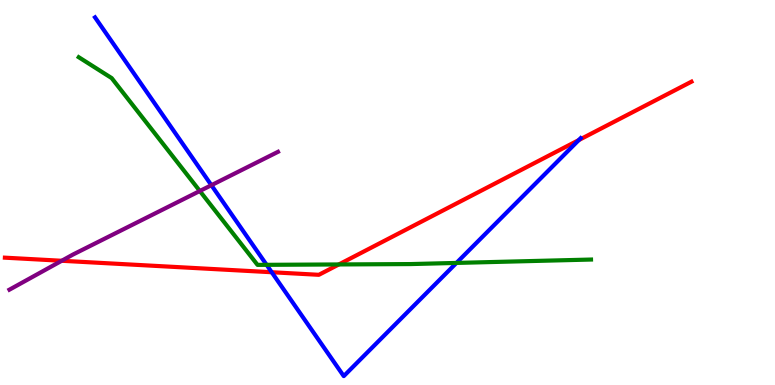[{'lines': ['blue', 'red'], 'intersections': [{'x': 3.51, 'y': 2.93}, {'x': 7.47, 'y': 6.36}]}, {'lines': ['green', 'red'], 'intersections': [{'x': 4.37, 'y': 3.13}]}, {'lines': ['purple', 'red'], 'intersections': [{'x': 0.796, 'y': 3.23}]}, {'lines': ['blue', 'green'], 'intersections': [{'x': 3.44, 'y': 3.12}, {'x': 5.89, 'y': 3.17}]}, {'lines': ['blue', 'purple'], 'intersections': [{'x': 2.73, 'y': 5.19}]}, {'lines': ['green', 'purple'], 'intersections': [{'x': 2.58, 'y': 5.04}]}]